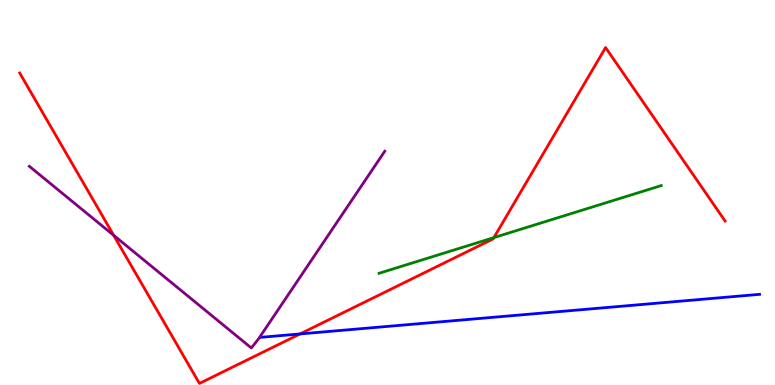[{'lines': ['blue', 'red'], 'intersections': [{'x': 3.87, 'y': 1.33}]}, {'lines': ['green', 'red'], 'intersections': [{'x': 6.37, 'y': 3.83}]}, {'lines': ['purple', 'red'], 'intersections': [{'x': 1.47, 'y': 3.89}]}, {'lines': ['blue', 'green'], 'intersections': []}, {'lines': ['blue', 'purple'], 'intersections': []}, {'lines': ['green', 'purple'], 'intersections': []}]